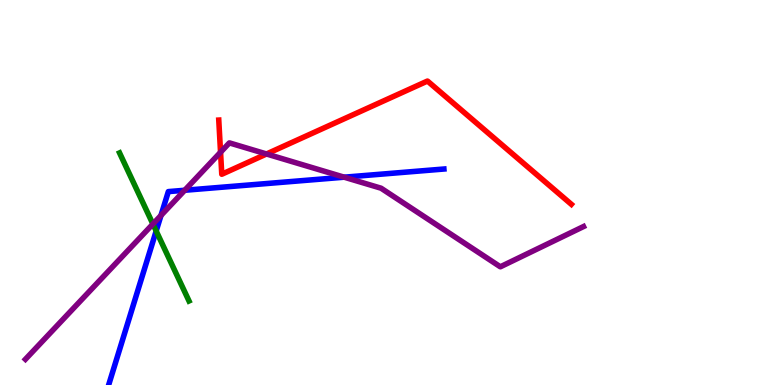[{'lines': ['blue', 'red'], 'intersections': []}, {'lines': ['green', 'red'], 'intersections': []}, {'lines': ['purple', 'red'], 'intersections': [{'x': 2.85, 'y': 6.05}, {'x': 3.44, 'y': 6.0}]}, {'lines': ['blue', 'green'], 'intersections': [{'x': 2.02, 'y': 4.0}]}, {'lines': ['blue', 'purple'], 'intersections': [{'x': 2.08, 'y': 4.4}, {'x': 2.38, 'y': 5.06}, {'x': 4.44, 'y': 5.4}]}, {'lines': ['green', 'purple'], 'intersections': [{'x': 1.97, 'y': 4.18}]}]